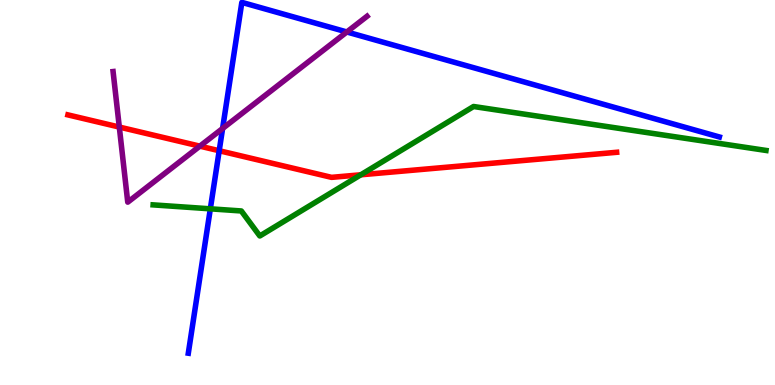[{'lines': ['blue', 'red'], 'intersections': [{'x': 2.83, 'y': 6.08}]}, {'lines': ['green', 'red'], 'intersections': [{'x': 4.66, 'y': 5.46}]}, {'lines': ['purple', 'red'], 'intersections': [{'x': 1.54, 'y': 6.7}, {'x': 2.58, 'y': 6.2}]}, {'lines': ['blue', 'green'], 'intersections': [{'x': 2.71, 'y': 4.58}]}, {'lines': ['blue', 'purple'], 'intersections': [{'x': 2.87, 'y': 6.66}, {'x': 4.48, 'y': 9.17}]}, {'lines': ['green', 'purple'], 'intersections': []}]